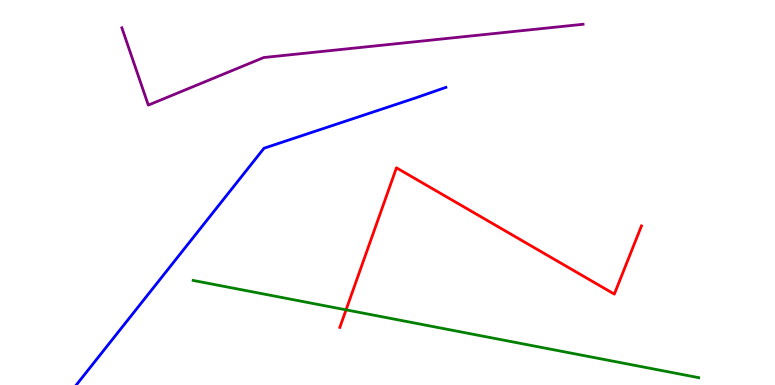[{'lines': ['blue', 'red'], 'intersections': []}, {'lines': ['green', 'red'], 'intersections': [{'x': 4.47, 'y': 1.95}]}, {'lines': ['purple', 'red'], 'intersections': []}, {'lines': ['blue', 'green'], 'intersections': []}, {'lines': ['blue', 'purple'], 'intersections': []}, {'lines': ['green', 'purple'], 'intersections': []}]